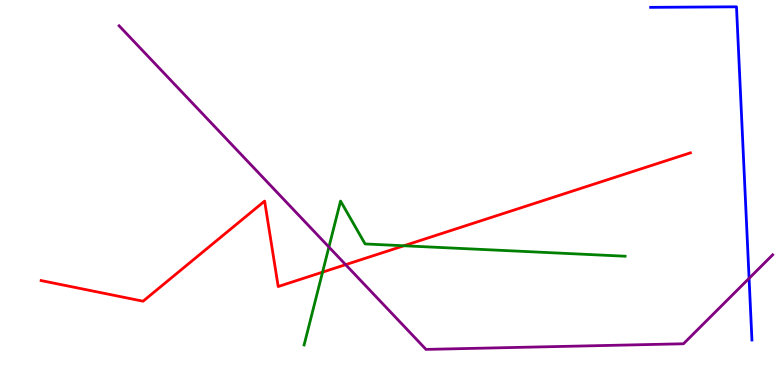[{'lines': ['blue', 'red'], 'intersections': []}, {'lines': ['green', 'red'], 'intersections': [{'x': 4.16, 'y': 2.93}, {'x': 5.21, 'y': 3.62}]}, {'lines': ['purple', 'red'], 'intersections': [{'x': 4.46, 'y': 3.13}]}, {'lines': ['blue', 'green'], 'intersections': []}, {'lines': ['blue', 'purple'], 'intersections': [{'x': 9.67, 'y': 2.77}]}, {'lines': ['green', 'purple'], 'intersections': [{'x': 4.24, 'y': 3.58}]}]